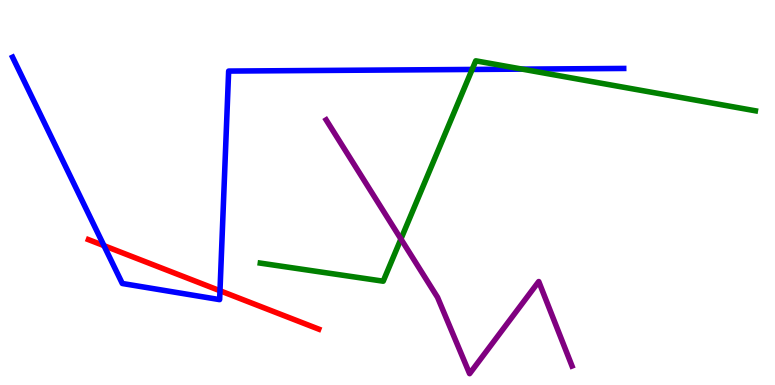[{'lines': ['blue', 'red'], 'intersections': [{'x': 1.34, 'y': 3.62}, {'x': 2.84, 'y': 2.45}]}, {'lines': ['green', 'red'], 'intersections': []}, {'lines': ['purple', 'red'], 'intersections': []}, {'lines': ['blue', 'green'], 'intersections': [{'x': 6.09, 'y': 8.2}, {'x': 6.74, 'y': 8.2}]}, {'lines': ['blue', 'purple'], 'intersections': []}, {'lines': ['green', 'purple'], 'intersections': [{'x': 5.17, 'y': 3.79}]}]